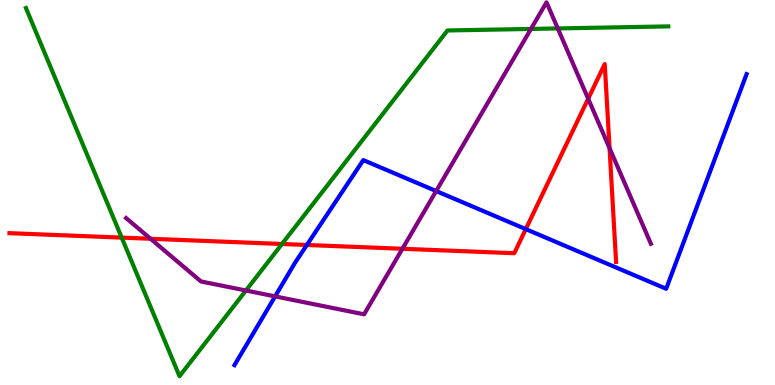[{'lines': ['blue', 'red'], 'intersections': [{'x': 3.96, 'y': 3.64}, {'x': 6.78, 'y': 4.05}]}, {'lines': ['green', 'red'], 'intersections': [{'x': 1.57, 'y': 3.83}, {'x': 3.64, 'y': 3.66}]}, {'lines': ['purple', 'red'], 'intersections': [{'x': 1.94, 'y': 3.8}, {'x': 5.19, 'y': 3.54}, {'x': 7.59, 'y': 7.44}, {'x': 7.87, 'y': 6.15}]}, {'lines': ['blue', 'green'], 'intersections': []}, {'lines': ['blue', 'purple'], 'intersections': [{'x': 3.55, 'y': 2.3}, {'x': 5.63, 'y': 5.04}]}, {'lines': ['green', 'purple'], 'intersections': [{'x': 3.17, 'y': 2.45}, {'x': 6.85, 'y': 9.25}, {'x': 7.2, 'y': 9.26}]}]